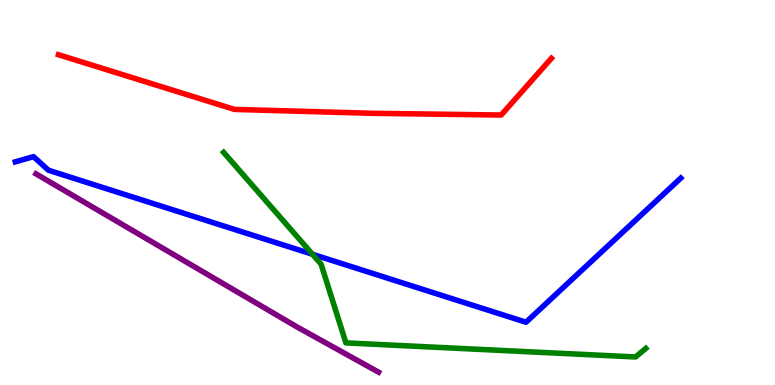[{'lines': ['blue', 'red'], 'intersections': []}, {'lines': ['green', 'red'], 'intersections': []}, {'lines': ['purple', 'red'], 'intersections': []}, {'lines': ['blue', 'green'], 'intersections': [{'x': 4.03, 'y': 3.4}]}, {'lines': ['blue', 'purple'], 'intersections': []}, {'lines': ['green', 'purple'], 'intersections': []}]